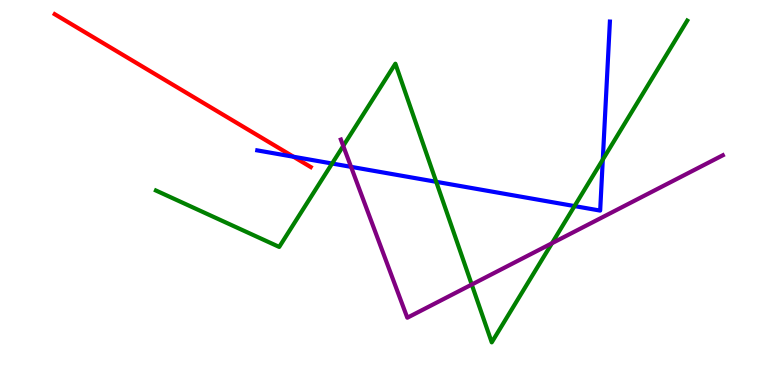[{'lines': ['blue', 'red'], 'intersections': [{'x': 3.79, 'y': 5.93}]}, {'lines': ['green', 'red'], 'intersections': []}, {'lines': ['purple', 'red'], 'intersections': []}, {'lines': ['blue', 'green'], 'intersections': [{'x': 4.29, 'y': 5.75}, {'x': 5.63, 'y': 5.28}, {'x': 7.41, 'y': 4.65}, {'x': 7.78, 'y': 5.85}]}, {'lines': ['blue', 'purple'], 'intersections': [{'x': 4.53, 'y': 5.67}]}, {'lines': ['green', 'purple'], 'intersections': [{'x': 4.43, 'y': 6.21}, {'x': 6.09, 'y': 2.61}, {'x': 7.12, 'y': 3.68}]}]